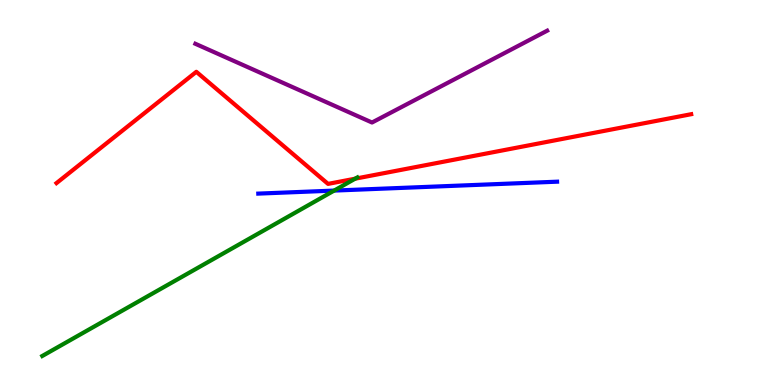[{'lines': ['blue', 'red'], 'intersections': []}, {'lines': ['green', 'red'], 'intersections': [{'x': 4.58, 'y': 5.36}]}, {'lines': ['purple', 'red'], 'intersections': []}, {'lines': ['blue', 'green'], 'intersections': [{'x': 4.31, 'y': 5.05}]}, {'lines': ['blue', 'purple'], 'intersections': []}, {'lines': ['green', 'purple'], 'intersections': []}]